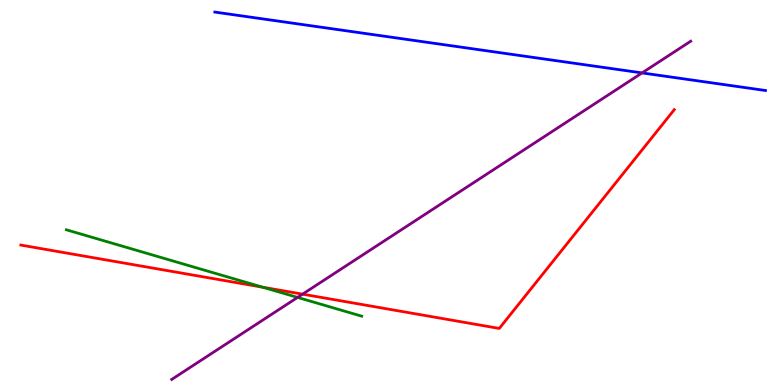[{'lines': ['blue', 'red'], 'intersections': []}, {'lines': ['green', 'red'], 'intersections': [{'x': 3.39, 'y': 2.54}]}, {'lines': ['purple', 'red'], 'intersections': [{'x': 3.9, 'y': 2.36}]}, {'lines': ['blue', 'green'], 'intersections': []}, {'lines': ['blue', 'purple'], 'intersections': [{'x': 8.28, 'y': 8.11}]}, {'lines': ['green', 'purple'], 'intersections': [{'x': 3.84, 'y': 2.28}]}]